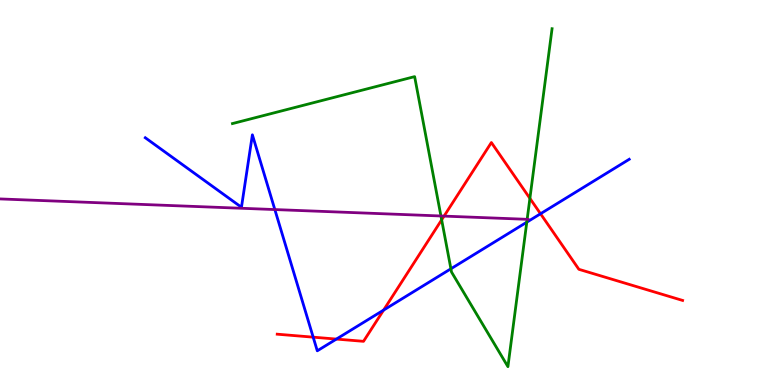[{'lines': ['blue', 'red'], 'intersections': [{'x': 4.04, 'y': 1.24}, {'x': 4.34, 'y': 1.19}, {'x': 4.95, 'y': 1.95}, {'x': 6.97, 'y': 4.45}]}, {'lines': ['green', 'red'], 'intersections': [{'x': 5.7, 'y': 4.29}, {'x': 6.84, 'y': 4.85}]}, {'lines': ['purple', 'red'], 'intersections': [{'x': 5.73, 'y': 4.39}]}, {'lines': ['blue', 'green'], 'intersections': [{'x': 5.82, 'y': 3.02}, {'x': 6.8, 'y': 4.23}]}, {'lines': ['blue', 'purple'], 'intersections': [{'x': 3.55, 'y': 4.56}]}, {'lines': ['green', 'purple'], 'intersections': [{'x': 5.69, 'y': 4.39}, {'x': 6.8, 'y': 4.3}]}]